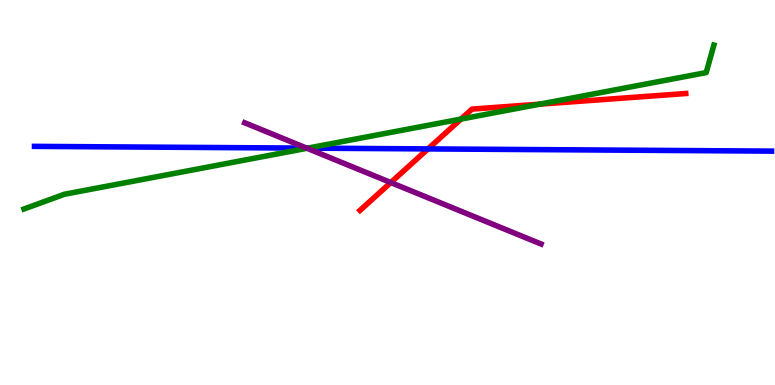[{'lines': ['blue', 'red'], 'intersections': [{'x': 5.52, 'y': 6.13}]}, {'lines': ['green', 'red'], 'intersections': [{'x': 5.95, 'y': 6.91}, {'x': 6.96, 'y': 7.29}]}, {'lines': ['purple', 'red'], 'intersections': [{'x': 5.04, 'y': 5.26}]}, {'lines': ['blue', 'green'], 'intersections': [{'x': 3.97, 'y': 6.15}]}, {'lines': ['blue', 'purple'], 'intersections': [{'x': 3.96, 'y': 6.15}]}, {'lines': ['green', 'purple'], 'intersections': [{'x': 3.96, 'y': 6.15}]}]